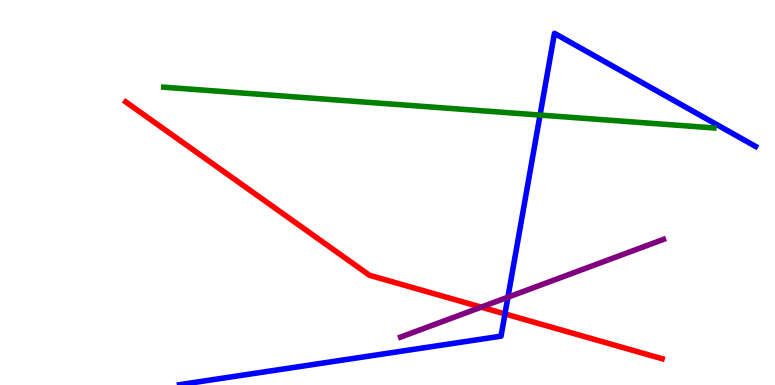[{'lines': ['blue', 'red'], 'intersections': [{'x': 6.52, 'y': 1.85}]}, {'lines': ['green', 'red'], 'intersections': []}, {'lines': ['purple', 'red'], 'intersections': [{'x': 6.21, 'y': 2.02}]}, {'lines': ['blue', 'green'], 'intersections': [{'x': 6.97, 'y': 7.01}]}, {'lines': ['blue', 'purple'], 'intersections': [{'x': 6.55, 'y': 2.28}]}, {'lines': ['green', 'purple'], 'intersections': []}]